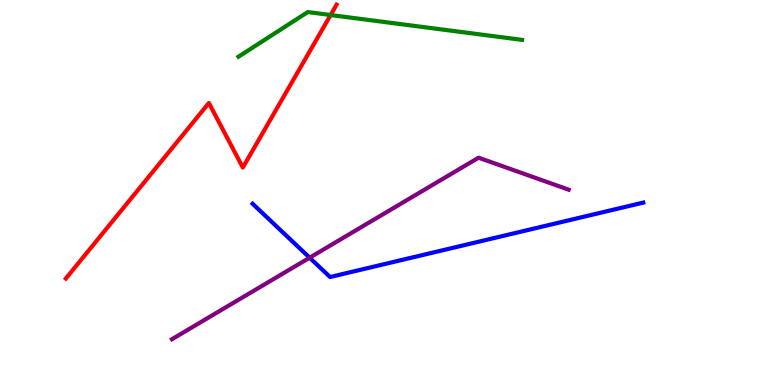[{'lines': ['blue', 'red'], 'intersections': []}, {'lines': ['green', 'red'], 'intersections': [{'x': 4.27, 'y': 9.61}]}, {'lines': ['purple', 'red'], 'intersections': []}, {'lines': ['blue', 'green'], 'intersections': []}, {'lines': ['blue', 'purple'], 'intersections': [{'x': 4.0, 'y': 3.31}]}, {'lines': ['green', 'purple'], 'intersections': []}]